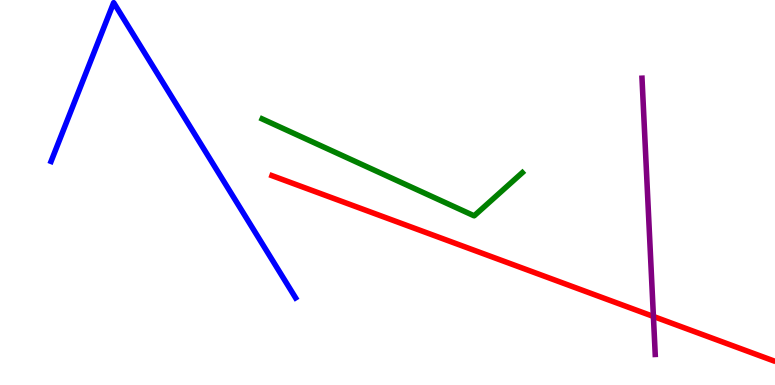[{'lines': ['blue', 'red'], 'intersections': []}, {'lines': ['green', 'red'], 'intersections': []}, {'lines': ['purple', 'red'], 'intersections': [{'x': 8.43, 'y': 1.78}]}, {'lines': ['blue', 'green'], 'intersections': []}, {'lines': ['blue', 'purple'], 'intersections': []}, {'lines': ['green', 'purple'], 'intersections': []}]